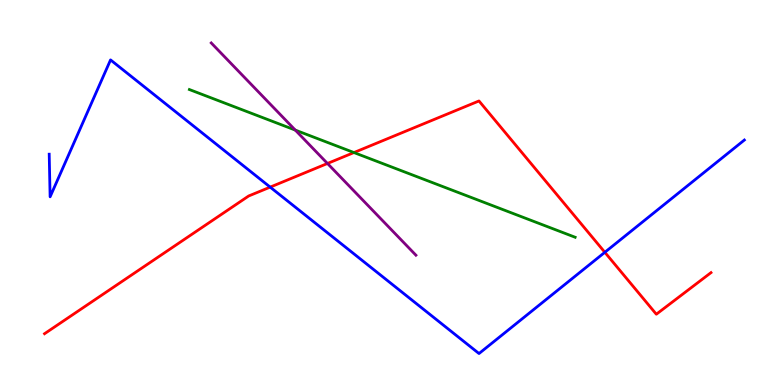[{'lines': ['blue', 'red'], 'intersections': [{'x': 3.49, 'y': 5.14}, {'x': 7.8, 'y': 3.45}]}, {'lines': ['green', 'red'], 'intersections': [{'x': 4.57, 'y': 6.04}]}, {'lines': ['purple', 'red'], 'intersections': [{'x': 4.23, 'y': 5.75}]}, {'lines': ['blue', 'green'], 'intersections': []}, {'lines': ['blue', 'purple'], 'intersections': []}, {'lines': ['green', 'purple'], 'intersections': [{'x': 3.81, 'y': 6.62}]}]